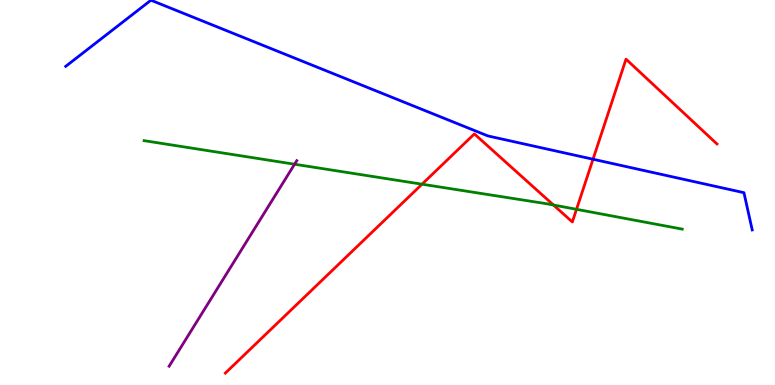[{'lines': ['blue', 'red'], 'intersections': [{'x': 7.65, 'y': 5.86}]}, {'lines': ['green', 'red'], 'intersections': [{'x': 5.45, 'y': 5.22}, {'x': 7.14, 'y': 4.68}, {'x': 7.44, 'y': 4.56}]}, {'lines': ['purple', 'red'], 'intersections': []}, {'lines': ['blue', 'green'], 'intersections': []}, {'lines': ['blue', 'purple'], 'intersections': []}, {'lines': ['green', 'purple'], 'intersections': [{'x': 3.8, 'y': 5.73}]}]